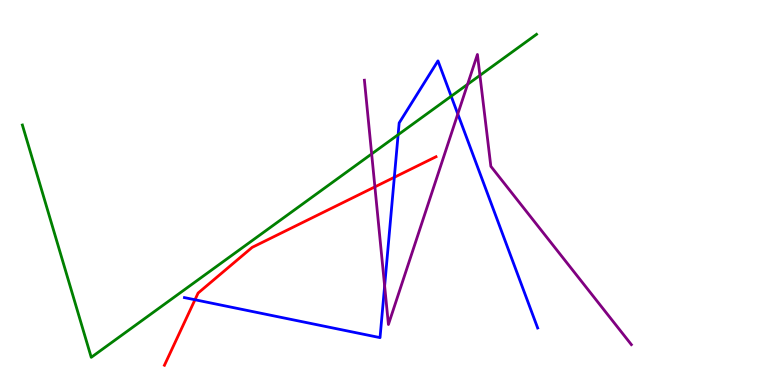[{'lines': ['blue', 'red'], 'intersections': [{'x': 2.52, 'y': 2.21}, {'x': 5.09, 'y': 5.39}]}, {'lines': ['green', 'red'], 'intersections': []}, {'lines': ['purple', 'red'], 'intersections': [{'x': 4.84, 'y': 5.15}]}, {'lines': ['blue', 'green'], 'intersections': [{'x': 5.14, 'y': 6.5}, {'x': 5.82, 'y': 7.5}]}, {'lines': ['blue', 'purple'], 'intersections': [{'x': 4.96, 'y': 2.57}, {'x': 5.91, 'y': 7.04}]}, {'lines': ['green', 'purple'], 'intersections': [{'x': 4.8, 'y': 6.0}, {'x': 6.03, 'y': 7.81}, {'x': 6.19, 'y': 8.04}]}]